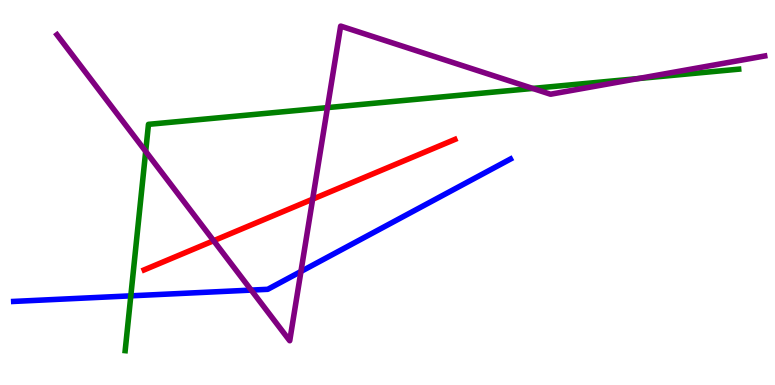[{'lines': ['blue', 'red'], 'intersections': []}, {'lines': ['green', 'red'], 'intersections': []}, {'lines': ['purple', 'red'], 'intersections': [{'x': 2.76, 'y': 3.75}, {'x': 4.03, 'y': 4.83}]}, {'lines': ['blue', 'green'], 'intersections': [{'x': 1.69, 'y': 2.32}]}, {'lines': ['blue', 'purple'], 'intersections': [{'x': 3.24, 'y': 2.46}, {'x': 3.88, 'y': 2.95}]}, {'lines': ['green', 'purple'], 'intersections': [{'x': 1.88, 'y': 6.07}, {'x': 4.23, 'y': 7.2}, {'x': 6.87, 'y': 7.7}, {'x': 8.24, 'y': 7.96}]}]